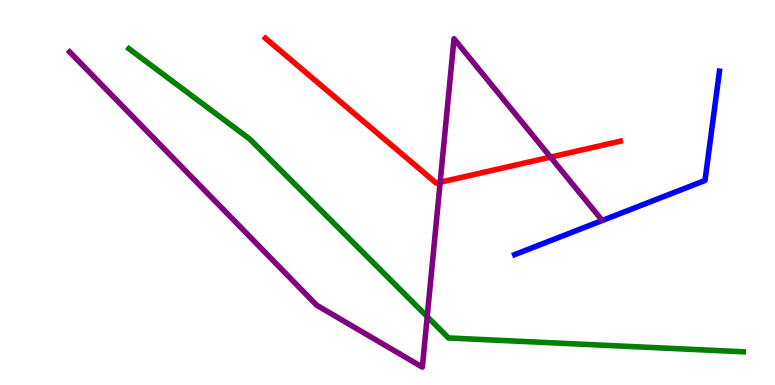[{'lines': ['blue', 'red'], 'intersections': []}, {'lines': ['green', 'red'], 'intersections': []}, {'lines': ['purple', 'red'], 'intersections': [{'x': 5.68, 'y': 5.27}, {'x': 7.1, 'y': 5.92}]}, {'lines': ['blue', 'green'], 'intersections': []}, {'lines': ['blue', 'purple'], 'intersections': []}, {'lines': ['green', 'purple'], 'intersections': [{'x': 5.51, 'y': 1.78}]}]